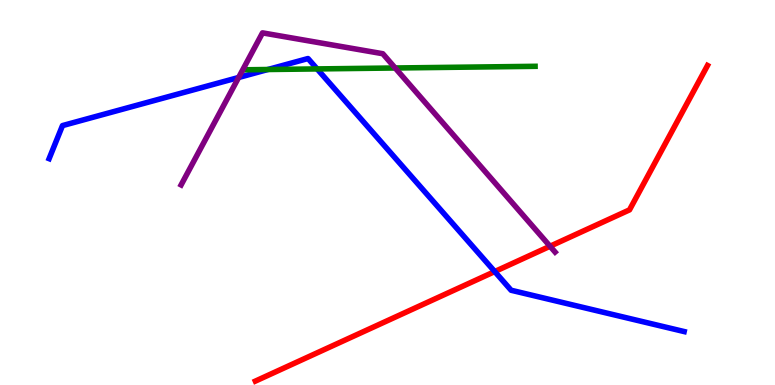[{'lines': ['blue', 'red'], 'intersections': [{'x': 6.38, 'y': 2.95}]}, {'lines': ['green', 'red'], 'intersections': []}, {'lines': ['purple', 'red'], 'intersections': [{'x': 7.1, 'y': 3.6}]}, {'lines': ['blue', 'green'], 'intersections': [{'x': 3.46, 'y': 8.19}, {'x': 4.09, 'y': 8.21}]}, {'lines': ['blue', 'purple'], 'intersections': [{'x': 3.08, 'y': 7.99}]}, {'lines': ['green', 'purple'], 'intersections': [{'x': 5.1, 'y': 8.23}]}]